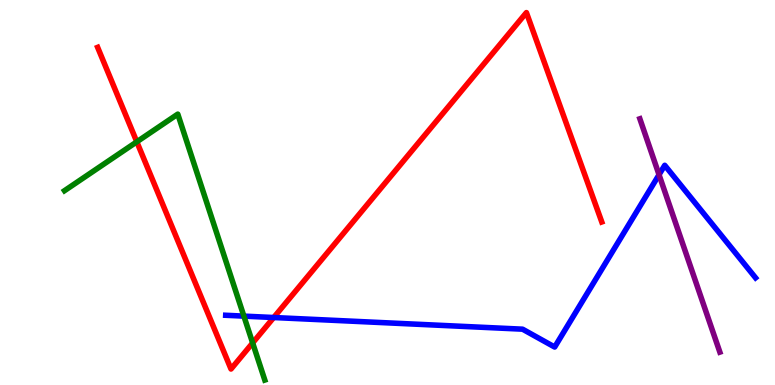[{'lines': ['blue', 'red'], 'intersections': [{'x': 3.53, 'y': 1.75}]}, {'lines': ['green', 'red'], 'intersections': [{'x': 1.77, 'y': 6.32}, {'x': 3.26, 'y': 1.09}]}, {'lines': ['purple', 'red'], 'intersections': []}, {'lines': ['blue', 'green'], 'intersections': [{'x': 3.15, 'y': 1.79}]}, {'lines': ['blue', 'purple'], 'intersections': [{'x': 8.5, 'y': 5.46}]}, {'lines': ['green', 'purple'], 'intersections': []}]